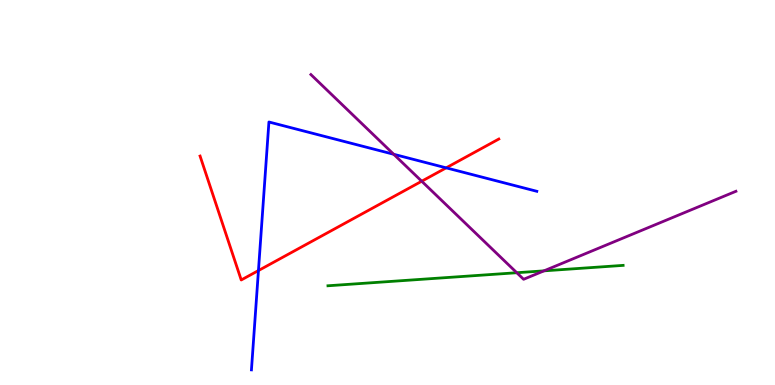[{'lines': ['blue', 'red'], 'intersections': [{'x': 3.33, 'y': 2.97}, {'x': 5.76, 'y': 5.64}]}, {'lines': ['green', 'red'], 'intersections': []}, {'lines': ['purple', 'red'], 'intersections': [{'x': 5.44, 'y': 5.29}]}, {'lines': ['blue', 'green'], 'intersections': []}, {'lines': ['blue', 'purple'], 'intersections': [{'x': 5.08, 'y': 5.99}]}, {'lines': ['green', 'purple'], 'intersections': [{'x': 6.67, 'y': 2.92}, {'x': 7.02, 'y': 2.97}]}]